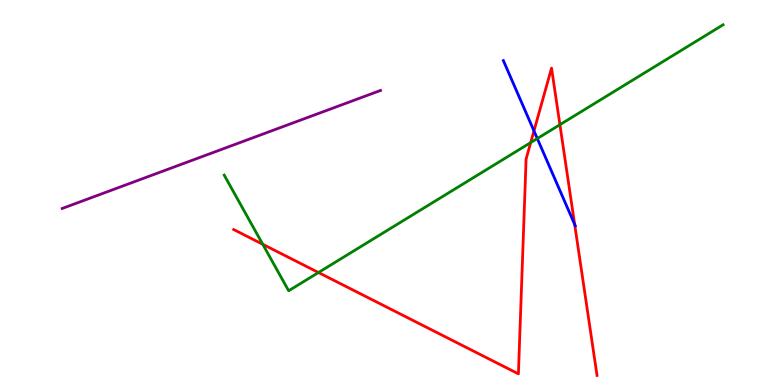[{'lines': ['blue', 'red'], 'intersections': [{'x': 6.89, 'y': 6.6}, {'x': 7.42, 'y': 4.17}]}, {'lines': ['green', 'red'], 'intersections': [{'x': 3.39, 'y': 3.65}, {'x': 4.11, 'y': 2.92}, {'x': 6.85, 'y': 6.3}, {'x': 7.22, 'y': 6.76}]}, {'lines': ['purple', 'red'], 'intersections': []}, {'lines': ['blue', 'green'], 'intersections': [{'x': 6.93, 'y': 6.4}]}, {'lines': ['blue', 'purple'], 'intersections': []}, {'lines': ['green', 'purple'], 'intersections': []}]